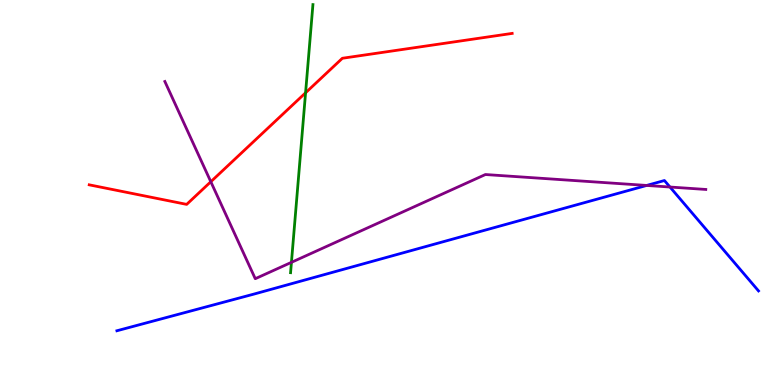[{'lines': ['blue', 'red'], 'intersections': []}, {'lines': ['green', 'red'], 'intersections': [{'x': 3.94, 'y': 7.59}]}, {'lines': ['purple', 'red'], 'intersections': [{'x': 2.72, 'y': 5.28}]}, {'lines': ['blue', 'green'], 'intersections': []}, {'lines': ['blue', 'purple'], 'intersections': [{'x': 8.34, 'y': 5.18}, {'x': 8.64, 'y': 5.14}]}, {'lines': ['green', 'purple'], 'intersections': [{'x': 3.76, 'y': 3.19}]}]